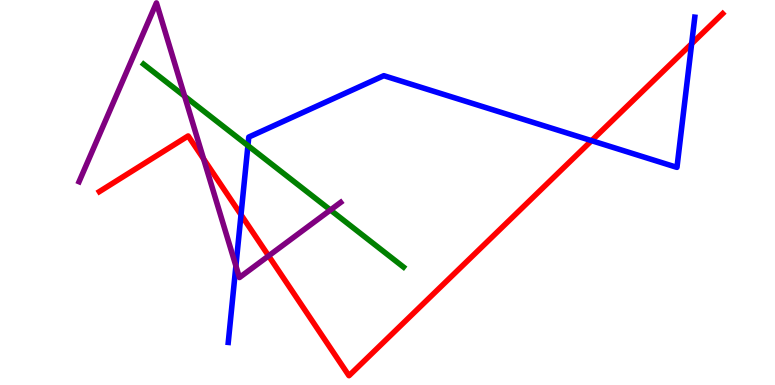[{'lines': ['blue', 'red'], 'intersections': [{'x': 3.11, 'y': 4.42}, {'x': 7.63, 'y': 6.35}, {'x': 8.92, 'y': 8.87}]}, {'lines': ['green', 'red'], 'intersections': []}, {'lines': ['purple', 'red'], 'intersections': [{'x': 2.63, 'y': 5.87}, {'x': 3.47, 'y': 3.35}]}, {'lines': ['blue', 'green'], 'intersections': [{'x': 3.2, 'y': 6.22}]}, {'lines': ['blue', 'purple'], 'intersections': [{'x': 3.04, 'y': 3.09}]}, {'lines': ['green', 'purple'], 'intersections': [{'x': 2.38, 'y': 7.5}, {'x': 4.26, 'y': 4.55}]}]